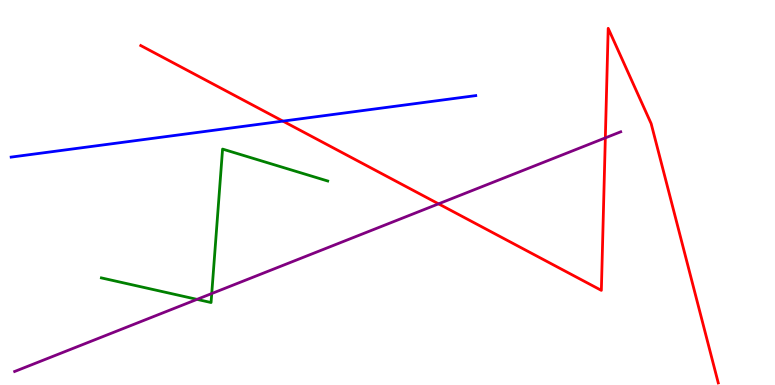[{'lines': ['blue', 'red'], 'intersections': [{'x': 3.65, 'y': 6.85}]}, {'lines': ['green', 'red'], 'intersections': []}, {'lines': ['purple', 'red'], 'intersections': [{'x': 5.66, 'y': 4.71}, {'x': 7.81, 'y': 6.42}]}, {'lines': ['blue', 'green'], 'intersections': []}, {'lines': ['blue', 'purple'], 'intersections': []}, {'lines': ['green', 'purple'], 'intersections': [{'x': 2.54, 'y': 2.22}, {'x': 2.73, 'y': 2.38}]}]